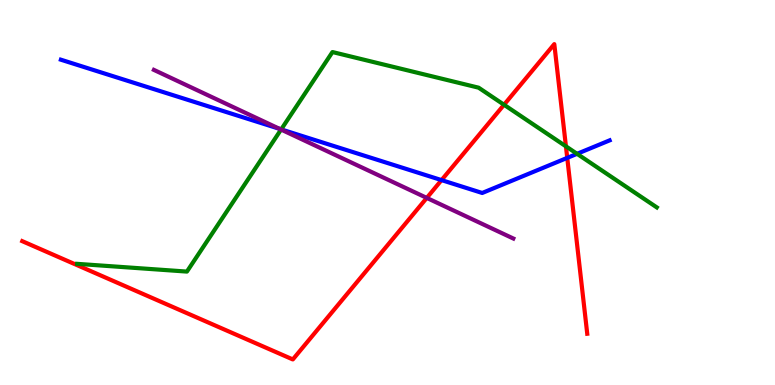[{'lines': ['blue', 'red'], 'intersections': [{'x': 5.7, 'y': 5.32}, {'x': 7.32, 'y': 5.9}]}, {'lines': ['green', 'red'], 'intersections': [{'x': 6.5, 'y': 7.28}, {'x': 7.3, 'y': 6.2}]}, {'lines': ['purple', 'red'], 'intersections': [{'x': 5.51, 'y': 4.86}]}, {'lines': ['blue', 'green'], 'intersections': [{'x': 3.63, 'y': 6.64}, {'x': 7.45, 'y': 6.0}]}, {'lines': ['blue', 'purple'], 'intersections': [{'x': 3.61, 'y': 6.65}]}, {'lines': ['green', 'purple'], 'intersections': [{'x': 3.63, 'y': 6.63}]}]